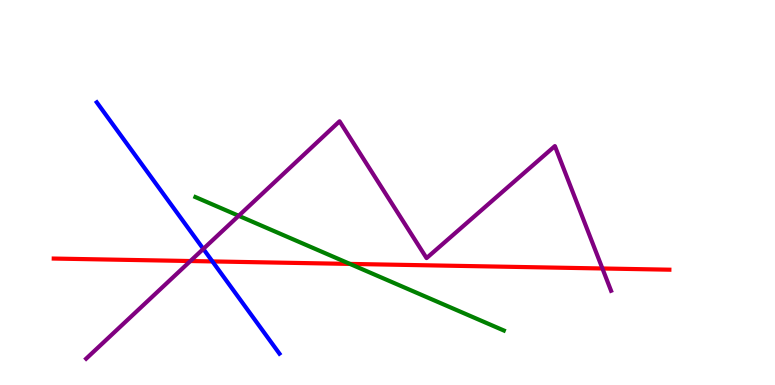[{'lines': ['blue', 'red'], 'intersections': [{'x': 2.74, 'y': 3.21}]}, {'lines': ['green', 'red'], 'intersections': [{'x': 4.52, 'y': 3.15}]}, {'lines': ['purple', 'red'], 'intersections': [{'x': 2.46, 'y': 3.22}, {'x': 7.77, 'y': 3.03}]}, {'lines': ['blue', 'green'], 'intersections': []}, {'lines': ['blue', 'purple'], 'intersections': [{'x': 2.62, 'y': 3.53}]}, {'lines': ['green', 'purple'], 'intersections': [{'x': 3.08, 'y': 4.4}]}]